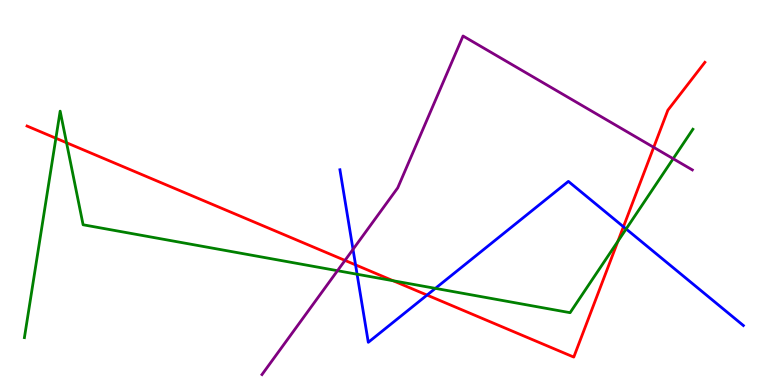[{'lines': ['blue', 'red'], 'intersections': [{'x': 4.59, 'y': 3.12}, {'x': 5.51, 'y': 2.34}, {'x': 8.04, 'y': 4.11}]}, {'lines': ['green', 'red'], 'intersections': [{'x': 0.721, 'y': 6.41}, {'x': 0.859, 'y': 6.29}, {'x': 5.07, 'y': 2.71}, {'x': 7.97, 'y': 3.73}]}, {'lines': ['purple', 'red'], 'intersections': [{'x': 4.45, 'y': 3.24}, {'x': 8.43, 'y': 6.17}]}, {'lines': ['blue', 'green'], 'intersections': [{'x': 4.61, 'y': 2.88}, {'x': 5.62, 'y': 2.51}, {'x': 8.08, 'y': 4.05}]}, {'lines': ['blue', 'purple'], 'intersections': [{'x': 4.55, 'y': 3.52}]}, {'lines': ['green', 'purple'], 'intersections': [{'x': 4.35, 'y': 2.97}, {'x': 8.69, 'y': 5.88}]}]